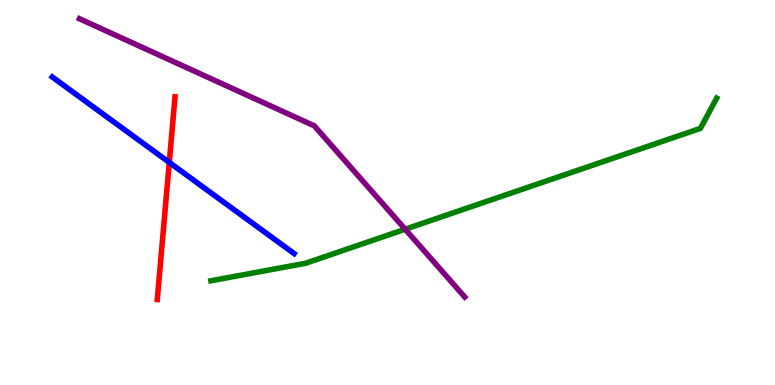[{'lines': ['blue', 'red'], 'intersections': [{'x': 2.18, 'y': 5.78}]}, {'lines': ['green', 'red'], 'intersections': []}, {'lines': ['purple', 'red'], 'intersections': []}, {'lines': ['blue', 'green'], 'intersections': []}, {'lines': ['blue', 'purple'], 'intersections': []}, {'lines': ['green', 'purple'], 'intersections': [{'x': 5.23, 'y': 4.05}]}]